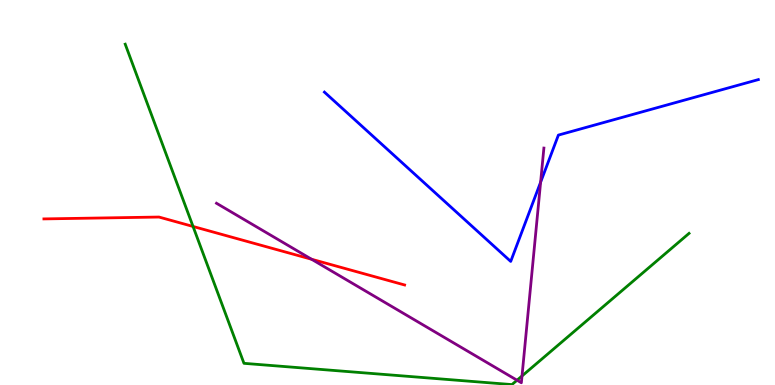[{'lines': ['blue', 'red'], 'intersections': []}, {'lines': ['green', 'red'], 'intersections': [{'x': 2.49, 'y': 4.12}]}, {'lines': ['purple', 'red'], 'intersections': [{'x': 4.02, 'y': 3.27}]}, {'lines': ['blue', 'green'], 'intersections': []}, {'lines': ['blue', 'purple'], 'intersections': [{'x': 6.98, 'y': 5.27}]}, {'lines': ['green', 'purple'], 'intersections': [{'x': 6.67, 'y': 0.124}, {'x': 6.74, 'y': 0.234}]}]